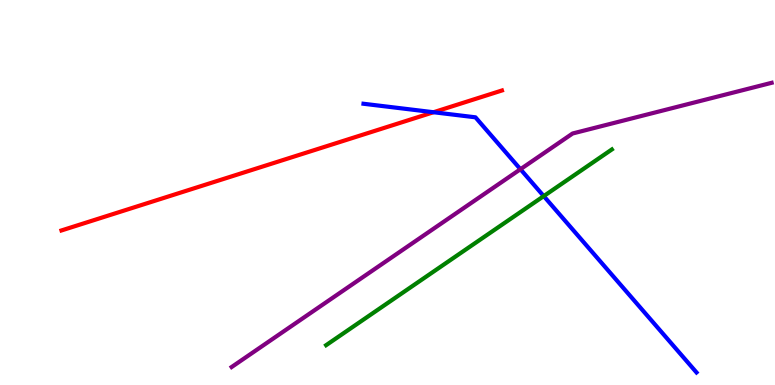[{'lines': ['blue', 'red'], 'intersections': [{'x': 5.59, 'y': 7.08}]}, {'lines': ['green', 'red'], 'intersections': []}, {'lines': ['purple', 'red'], 'intersections': []}, {'lines': ['blue', 'green'], 'intersections': [{'x': 7.02, 'y': 4.91}]}, {'lines': ['blue', 'purple'], 'intersections': [{'x': 6.72, 'y': 5.6}]}, {'lines': ['green', 'purple'], 'intersections': []}]